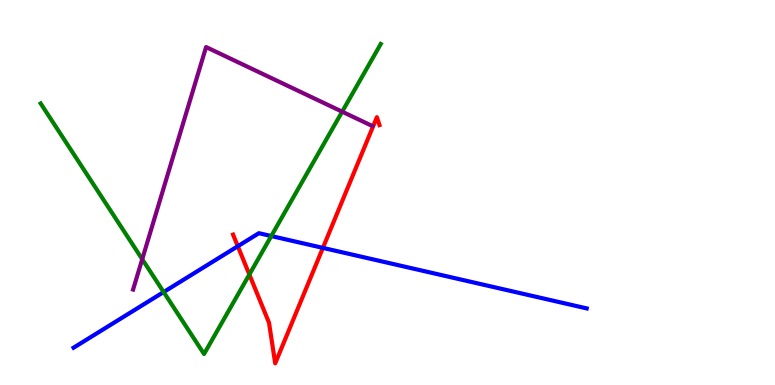[{'lines': ['blue', 'red'], 'intersections': [{'x': 3.07, 'y': 3.6}, {'x': 4.17, 'y': 3.56}]}, {'lines': ['green', 'red'], 'intersections': [{'x': 3.22, 'y': 2.87}]}, {'lines': ['purple', 'red'], 'intersections': []}, {'lines': ['blue', 'green'], 'intersections': [{'x': 2.11, 'y': 2.41}, {'x': 3.5, 'y': 3.87}]}, {'lines': ['blue', 'purple'], 'intersections': []}, {'lines': ['green', 'purple'], 'intersections': [{'x': 1.84, 'y': 3.27}, {'x': 4.42, 'y': 7.1}]}]